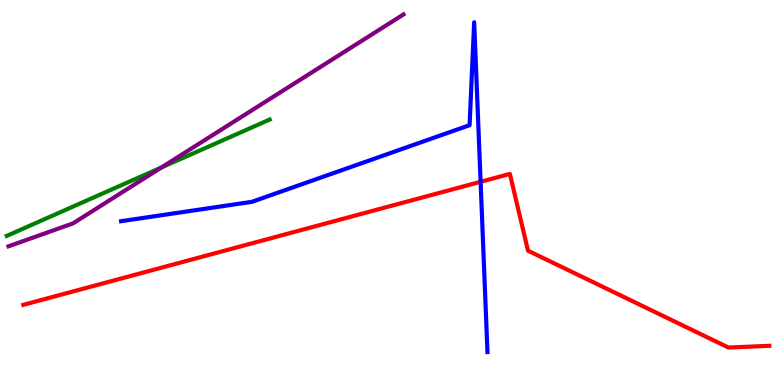[{'lines': ['blue', 'red'], 'intersections': [{'x': 6.2, 'y': 5.28}]}, {'lines': ['green', 'red'], 'intersections': []}, {'lines': ['purple', 'red'], 'intersections': []}, {'lines': ['blue', 'green'], 'intersections': []}, {'lines': ['blue', 'purple'], 'intersections': []}, {'lines': ['green', 'purple'], 'intersections': [{'x': 2.08, 'y': 5.65}]}]